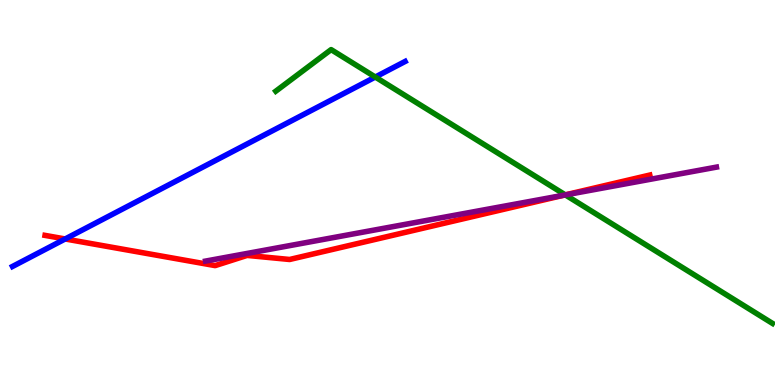[{'lines': ['blue', 'red'], 'intersections': [{'x': 0.841, 'y': 3.79}]}, {'lines': ['green', 'red'], 'intersections': [{'x': 7.29, 'y': 4.94}]}, {'lines': ['purple', 'red'], 'intersections': [{'x': 7.28, 'y': 4.93}]}, {'lines': ['blue', 'green'], 'intersections': [{'x': 4.84, 'y': 8.0}]}, {'lines': ['blue', 'purple'], 'intersections': []}, {'lines': ['green', 'purple'], 'intersections': [{'x': 7.3, 'y': 4.94}]}]